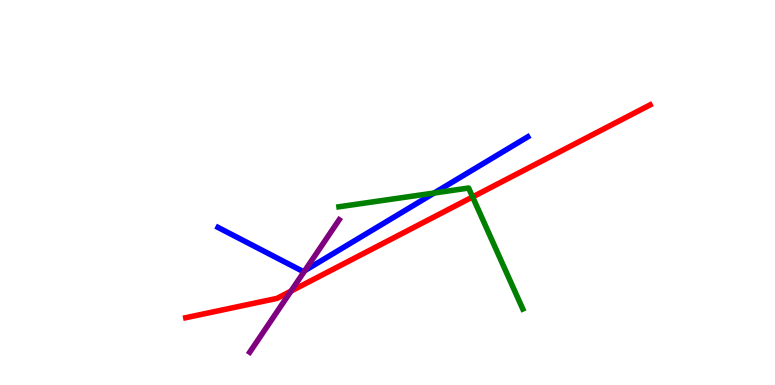[{'lines': ['blue', 'red'], 'intersections': []}, {'lines': ['green', 'red'], 'intersections': [{'x': 6.1, 'y': 4.88}]}, {'lines': ['purple', 'red'], 'intersections': [{'x': 3.75, 'y': 2.44}]}, {'lines': ['blue', 'green'], 'intersections': [{'x': 5.6, 'y': 4.99}]}, {'lines': ['blue', 'purple'], 'intersections': [{'x': 3.93, 'y': 2.97}]}, {'lines': ['green', 'purple'], 'intersections': []}]